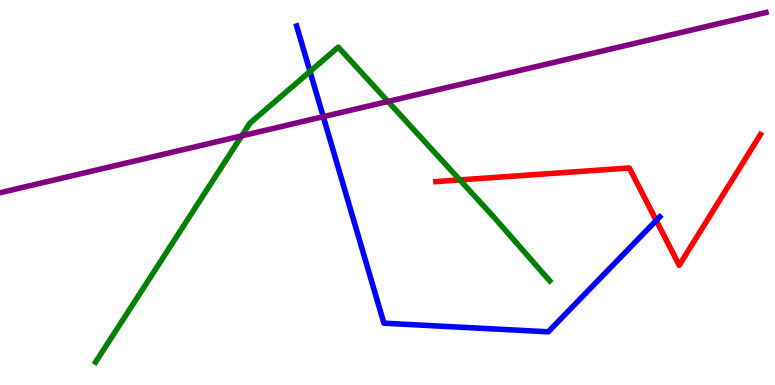[{'lines': ['blue', 'red'], 'intersections': [{'x': 8.47, 'y': 4.27}]}, {'lines': ['green', 'red'], 'intersections': [{'x': 5.93, 'y': 5.33}]}, {'lines': ['purple', 'red'], 'intersections': []}, {'lines': ['blue', 'green'], 'intersections': [{'x': 4.0, 'y': 8.14}]}, {'lines': ['blue', 'purple'], 'intersections': [{'x': 4.17, 'y': 6.97}]}, {'lines': ['green', 'purple'], 'intersections': [{'x': 3.12, 'y': 6.47}, {'x': 5.01, 'y': 7.36}]}]